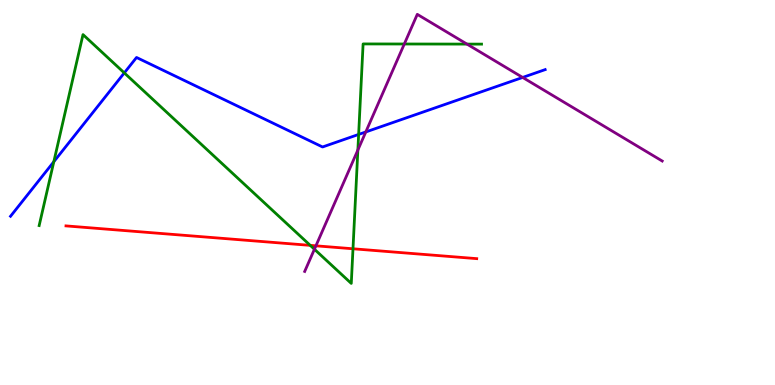[{'lines': ['blue', 'red'], 'intersections': []}, {'lines': ['green', 'red'], 'intersections': [{'x': 4.0, 'y': 3.63}, {'x': 4.55, 'y': 3.54}]}, {'lines': ['purple', 'red'], 'intersections': [{'x': 4.08, 'y': 3.62}]}, {'lines': ['blue', 'green'], 'intersections': [{'x': 0.694, 'y': 5.8}, {'x': 1.6, 'y': 8.11}, {'x': 4.63, 'y': 6.51}]}, {'lines': ['blue', 'purple'], 'intersections': [{'x': 4.72, 'y': 6.57}, {'x': 6.74, 'y': 7.99}]}, {'lines': ['green', 'purple'], 'intersections': [{'x': 4.06, 'y': 3.53}, {'x': 4.62, 'y': 6.1}, {'x': 5.22, 'y': 8.86}, {'x': 6.03, 'y': 8.85}]}]